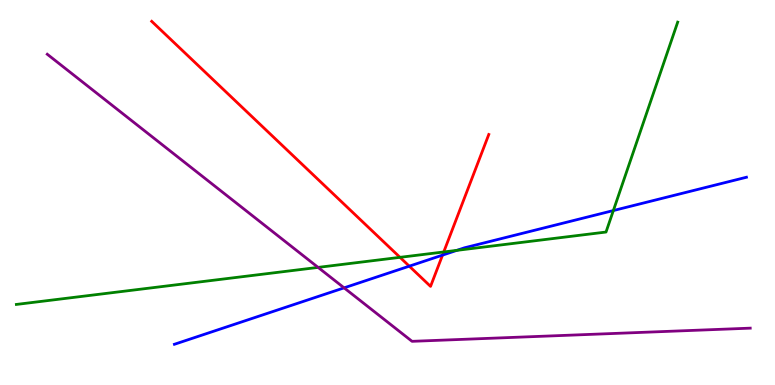[{'lines': ['blue', 'red'], 'intersections': [{'x': 5.28, 'y': 3.09}, {'x': 5.71, 'y': 3.37}]}, {'lines': ['green', 'red'], 'intersections': [{'x': 5.16, 'y': 3.32}, {'x': 5.73, 'y': 3.46}]}, {'lines': ['purple', 'red'], 'intersections': []}, {'lines': ['blue', 'green'], 'intersections': [{'x': 5.89, 'y': 3.5}, {'x': 7.91, 'y': 4.53}]}, {'lines': ['blue', 'purple'], 'intersections': [{'x': 4.44, 'y': 2.52}]}, {'lines': ['green', 'purple'], 'intersections': [{'x': 4.1, 'y': 3.05}]}]